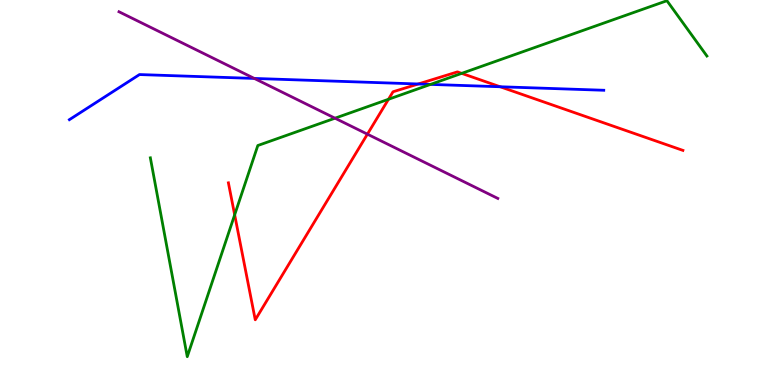[{'lines': ['blue', 'red'], 'intersections': [{'x': 5.4, 'y': 7.82}, {'x': 6.45, 'y': 7.75}]}, {'lines': ['green', 'red'], 'intersections': [{'x': 3.03, 'y': 4.42}, {'x': 5.01, 'y': 7.42}, {'x': 5.96, 'y': 8.09}]}, {'lines': ['purple', 'red'], 'intersections': [{'x': 4.74, 'y': 6.52}]}, {'lines': ['blue', 'green'], 'intersections': [{'x': 5.56, 'y': 7.81}]}, {'lines': ['blue', 'purple'], 'intersections': [{'x': 3.28, 'y': 7.96}]}, {'lines': ['green', 'purple'], 'intersections': [{'x': 4.32, 'y': 6.93}]}]